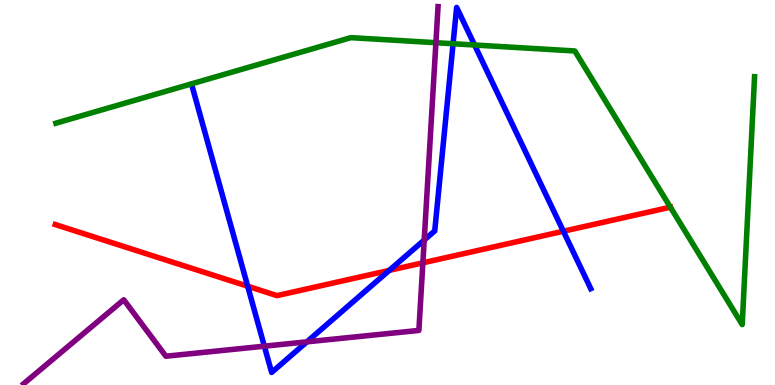[{'lines': ['blue', 'red'], 'intersections': [{'x': 3.2, 'y': 2.57}, {'x': 5.02, 'y': 2.98}, {'x': 7.27, 'y': 3.99}]}, {'lines': ['green', 'red'], 'intersections': [{'x': 8.65, 'y': 4.62}]}, {'lines': ['purple', 'red'], 'intersections': [{'x': 5.46, 'y': 3.17}]}, {'lines': ['blue', 'green'], 'intersections': [{'x': 5.85, 'y': 8.86}, {'x': 6.12, 'y': 8.83}]}, {'lines': ['blue', 'purple'], 'intersections': [{'x': 3.41, 'y': 1.01}, {'x': 3.96, 'y': 1.12}, {'x': 5.47, 'y': 3.77}]}, {'lines': ['green', 'purple'], 'intersections': [{'x': 5.62, 'y': 8.89}]}]